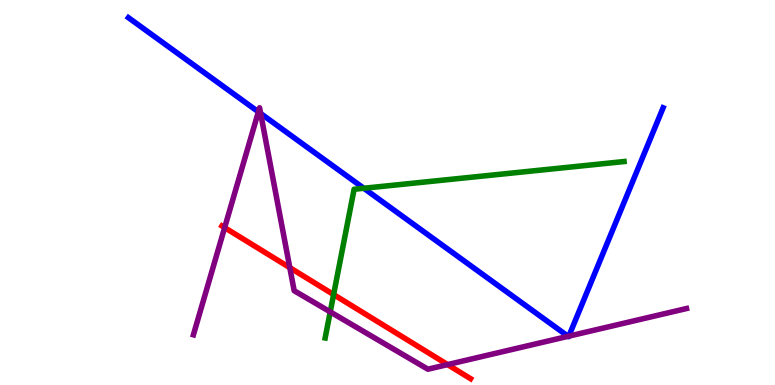[{'lines': ['blue', 'red'], 'intersections': []}, {'lines': ['green', 'red'], 'intersections': [{'x': 4.3, 'y': 2.35}]}, {'lines': ['purple', 'red'], 'intersections': [{'x': 2.9, 'y': 4.09}, {'x': 3.74, 'y': 3.05}, {'x': 5.78, 'y': 0.53}]}, {'lines': ['blue', 'green'], 'intersections': [{'x': 4.69, 'y': 5.11}]}, {'lines': ['blue', 'purple'], 'intersections': [{'x': 3.33, 'y': 7.09}, {'x': 3.36, 'y': 7.05}, {'x': 7.33, 'y': 1.26}, {'x': 7.34, 'y': 1.27}]}, {'lines': ['green', 'purple'], 'intersections': [{'x': 4.26, 'y': 1.9}]}]